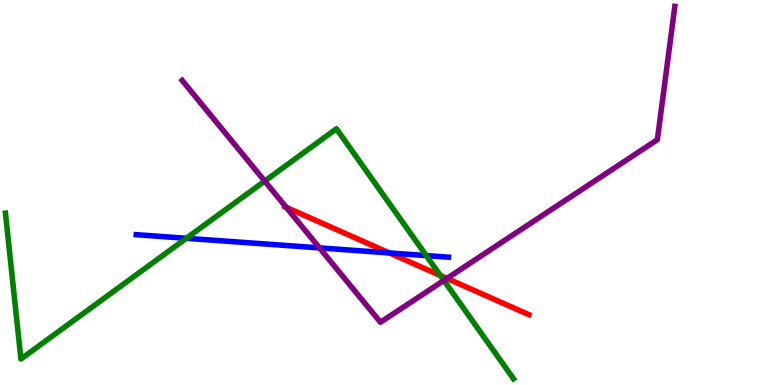[{'lines': ['blue', 'red'], 'intersections': [{'x': 5.02, 'y': 3.43}]}, {'lines': ['green', 'red'], 'intersections': [{'x': 5.68, 'y': 2.84}]}, {'lines': ['purple', 'red'], 'intersections': [{'x': 3.69, 'y': 4.61}, {'x': 5.77, 'y': 2.77}]}, {'lines': ['blue', 'green'], 'intersections': [{'x': 2.4, 'y': 3.81}, {'x': 5.5, 'y': 3.36}]}, {'lines': ['blue', 'purple'], 'intersections': [{'x': 4.12, 'y': 3.56}]}, {'lines': ['green', 'purple'], 'intersections': [{'x': 3.42, 'y': 5.3}, {'x': 5.73, 'y': 2.72}]}]